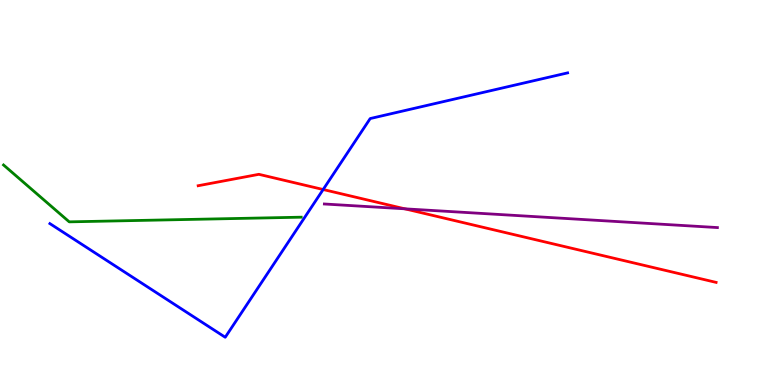[{'lines': ['blue', 'red'], 'intersections': [{'x': 4.17, 'y': 5.08}]}, {'lines': ['green', 'red'], 'intersections': []}, {'lines': ['purple', 'red'], 'intersections': [{'x': 5.22, 'y': 4.58}]}, {'lines': ['blue', 'green'], 'intersections': []}, {'lines': ['blue', 'purple'], 'intersections': []}, {'lines': ['green', 'purple'], 'intersections': []}]